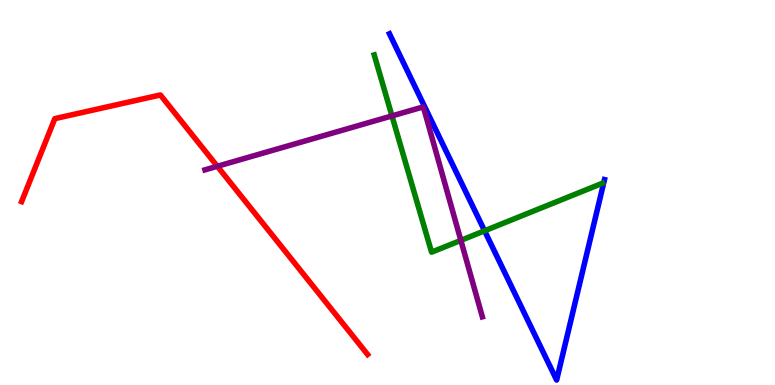[{'lines': ['blue', 'red'], 'intersections': []}, {'lines': ['green', 'red'], 'intersections': []}, {'lines': ['purple', 'red'], 'intersections': [{'x': 2.8, 'y': 5.68}]}, {'lines': ['blue', 'green'], 'intersections': [{'x': 6.25, 'y': 4.01}]}, {'lines': ['blue', 'purple'], 'intersections': []}, {'lines': ['green', 'purple'], 'intersections': [{'x': 5.06, 'y': 6.99}, {'x': 5.95, 'y': 3.76}]}]